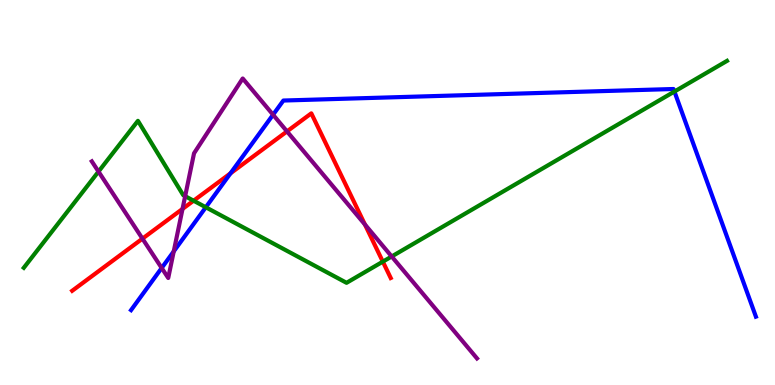[{'lines': ['blue', 'red'], 'intersections': [{'x': 2.97, 'y': 5.5}]}, {'lines': ['green', 'red'], 'intersections': [{'x': 2.5, 'y': 4.79}, {'x': 4.94, 'y': 3.2}]}, {'lines': ['purple', 'red'], 'intersections': [{'x': 1.84, 'y': 3.8}, {'x': 2.36, 'y': 4.57}, {'x': 3.7, 'y': 6.59}, {'x': 4.71, 'y': 4.17}]}, {'lines': ['blue', 'green'], 'intersections': [{'x': 2.66, 'y': 4.62}, {'x': 8.7, 'y': 7.62}]}, {'lines': ['blue', 'purple'], 'intersections': [{'x': 2.09, 'y': 3.04}, {'x': 2.24, 'y': 3.47}, {'x': 3.52, 'y': 7.02}]}, {'lines': ['green', 'purple'], 'intersections': [{'x': 1.27, 'y': 5.54}, {'x': 2.39, 'y': 4.9}, {'x': 5.05, 'y': 3.34}]}]